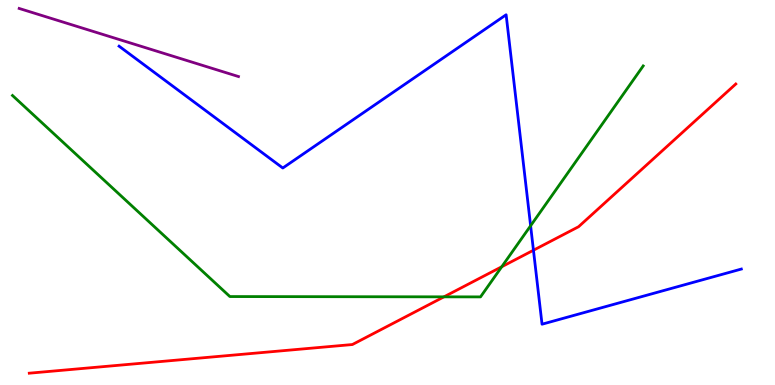[{'lines': ['blue', 'red'], 'intersections': [{'x': 6.88, 'y': 3.5}]}, {'lines': ['green', 'red'], 'intersections': [{'x': 5.73, 'y': 2.29}, {'x': 6.47, 'y': 3.07}]}, {'lines': ['purple', 'red'], 'intersections': []}, {'lines': ['blue', 'green'], 'intersections': [{'x': 6.85, 'y': 4.14}]}, {'lines': ['blue', 'purple'], 'intersections': []}, {'lines': ['green', 'purple'], 'intersections': []}]